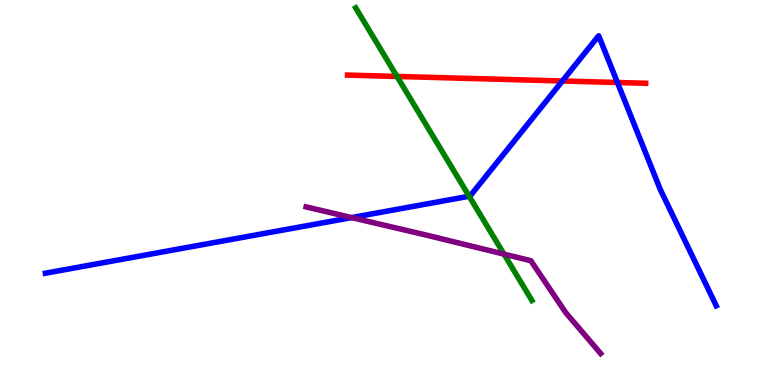[{'lines': ['blue', 'red'], 'intersections': [{'x': 7.26, 'y': 7.9}, {'x': 7.97, 'y': 7.86}]}, {'lines': ['green', 'red'], 'intersections': [{'x': 5.12, 'y': 8.01}]}, {'lines': ['purple', 'red'], 'intersections': []}, {'lines': ['blue', 'green'], 'intersections': [{'x': 6.05, 'y': 4.9}]}, {'lines': ['blue', 'purple'], 'intersections': [{'x': 4.54, 'y': 4.35}]}, {'lines': ['green', 'purple'], 'intersections': [{'x': 6.5, 'y': 3.4}]}]